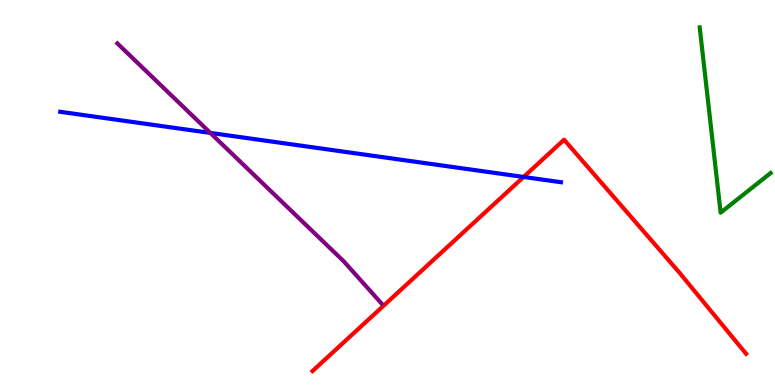[{'lines': ['blue', 'red'], 'intersections': [{'x': 6.76, 'y': 5.4}]}, {'lines': ['green', 'red'], 'intersections': []}, {'lines': ['purple', 'red'], 'intersections': []}, {'lines': ['blue', 'green'], 'intersections': []}, {'lines': ['blue', 'purple'], 'intersections': [{'x': 2.71, 'y': 6.55}]}, {'lines': ['green', 'purple'], 'intersections': []}]